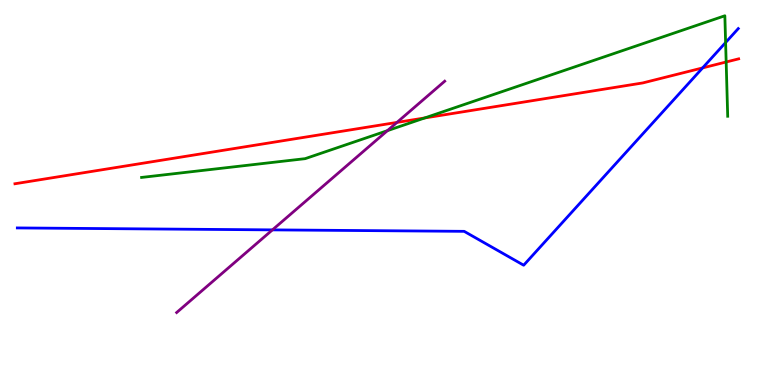[{'lines': ['blue', 'red'], 'intersections': [{'x': 9.07, 'y': 8.24}]}, {'lines': ['green', 'red'], 'intersections': [{'x': 5.48, 'y': 6.94}, {'x': 9.37, 'y': 8.39}]}, {'lines': ['purple', 'red'], 'intersections': [{'x': 5.12, 'y': 6.82}]}, {'lines': ['blue', 'green'], 'intersections': [{'x': 9.36, 'y': 8.89}]}, {'lines': ['blue', 'purple'], 'intersections': [{'x': 3.52, 'y': 4.03}]}, {'lines': ['green', 'purple'], 'intersections': [{'x': 5.0, 'y': 6.61}]}]